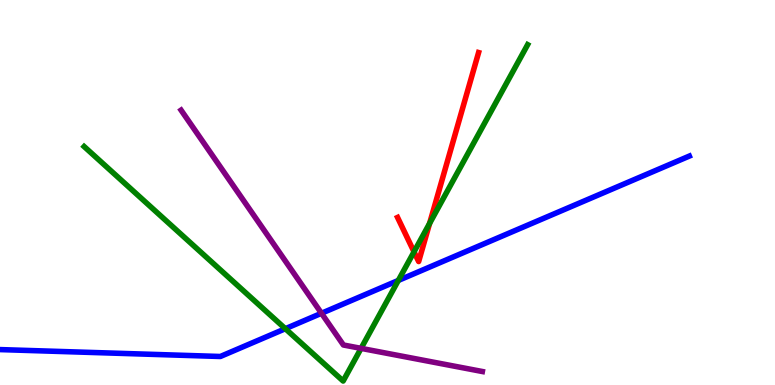[{'lines': ['blue', 'red'], 'intersections': []}, {'lines': ['green', 'red'], 'intersections': [{'x': 5.34, 'y': 3.46}, {'x': 5.54, 'y': 4.2}]}, {'lines': ['purple', 'red'], 'intersections': []}, {'lines': ['blue', 'green'], 'intersections': [{'x': 3.68, 'y': 1.46}, {'x': 5.14, 'y': 2.72}]}, {'lines': ['blue', 'purple'], 'intersections': [{'x': 4.15, 'y': 1.86}]}, {'lines': ['green', 'purple'], 'intersections': [{'x': 4.66, 'y': 0.951}]}]